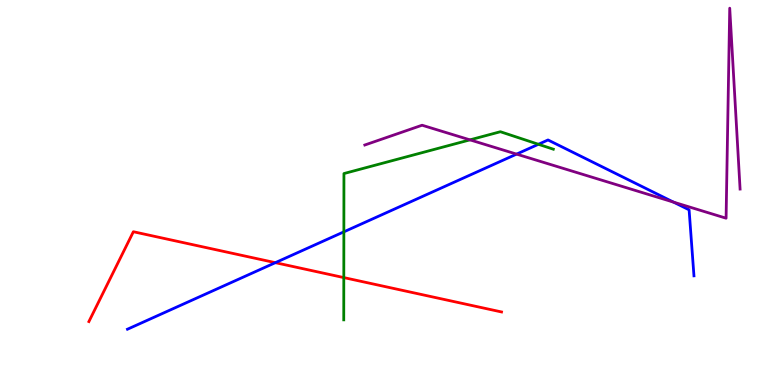[{'lines': ['blue', 'red'], 'intersections': [{'x': 3.55, 'y': 3.18}]}, {'lines': ['green', 'red'], 'intersections': [{'x': 4.44, 'y': 2.79}]}, {'lines': ['purple', 'red'], 'intersections': []}, {'lines': ['blue', 'green'], 'intersections': [{'x': 4.44, 'y': 3.98}, {'x': 6.95, 'y': 6.25}]}, {'lines': ['blue', 'purple'], 'intersections': [{'x': 6.67, 'y': 6.0}, {'x': 8.69, 'y': 4.75}]}, {'lines': ['green', 'purple'], 'intersections': [{'x': 6.06, 'y': 6.37}]}]